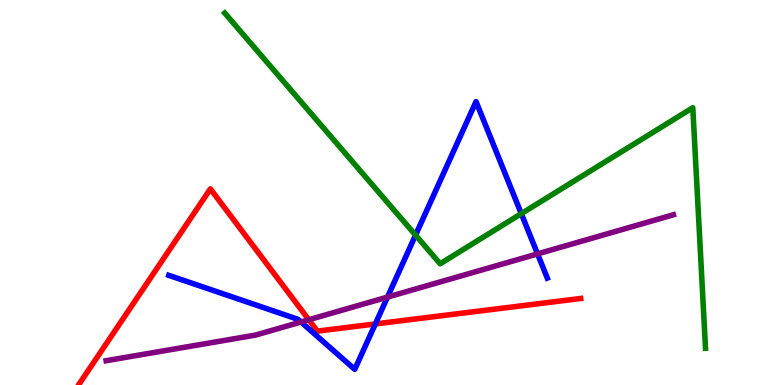[{'lines': ['blue', 'red'], 'intersections': [{'x': 4.84, 'y': 1.59}]}, {'lines': ['green', 'red'], 'intersections': []}, {'lines': ['purple', 'red'], 'intersections': [{'x': 3.98, 'y': 1.69}]}, {'lines': ['blue', 'green'], 'intersections': [{'x': 5.36, 'y': 3.89}, {'x': 6.73, 'y': 4.45}]}, {'lines': ['blue', 'purple'], 'intersections': [{'x': 3.88, 'y': 1.64}, {'x': 5.0, 'y': 2.28}, {'x': 6.94, 'y': 3.41}]}, {'lines': ['green', 'purple'], 'intersections': []}]